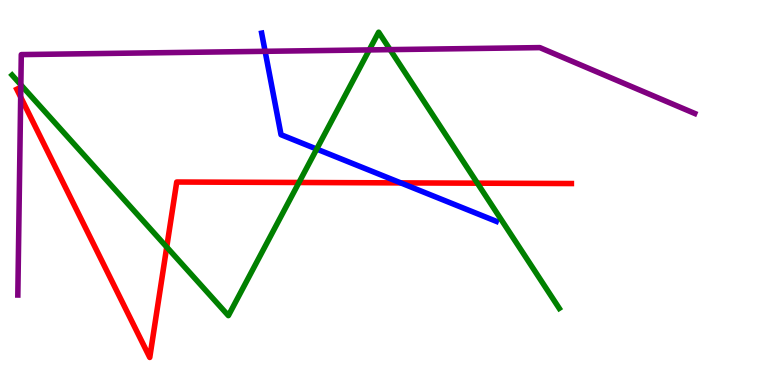[{'lines': ['blue', 'red'], 'intersections': [{'x': 5.17, 'y': 5.25}]}, {'lines': ['green', 'red'], 'intersections': [{'x': 2.15, 'y': 3.58}, {'x': 3.86, 'y': 5.26}, {'x': 6.16, 'y': 5.24}]}, {'lines': ['purple', 'red'], 'intersections': [{'x': 0.267, 'y': 7.48}]}, {'lines': ['blue', 'green'], 'intersections': [{'x': 4.09, 'y': 6.13}]}, {'lines': ['blue', 'purple'], 'intersections': [{'x': 3.42, 'y': 8.67}]}, {'lines': ['green', 'purple'], 'intersections': [{'x': 0.269, 'y': 7.8}, {'x': 4.76, 'y': 8.7}, {'x': 5.03, 'y': 8.71}]}]